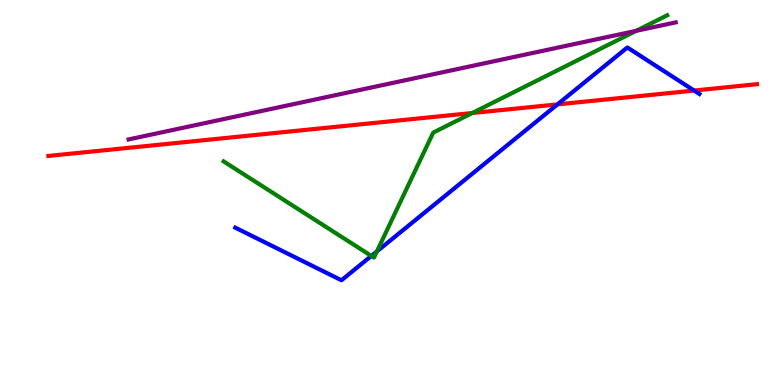[{'lines': ['blue', 'red'], 'intersections': [{'x': 7.19, 'y': 7.29}, {'x': 8.96, 'y': 7.65}]}, {'lines': ['green', 'red'], 'intersections': [{'x': 6.09, 'y': 7.06}]}, {'lines': ['purple', 'red'], 'intersections': []}, {'lines': ['blue', 'green'], 'intersections': [{'x': 4.79, 'y': 3.35}, {'x': 4.86, 'y': 3.47}]}, {'lines': ['blue', 'purple'], 'intersections': []}, {'lines': ['green', 'purple'], 'intersections': [{'x': 8.21, 'y': 9.2}]}]